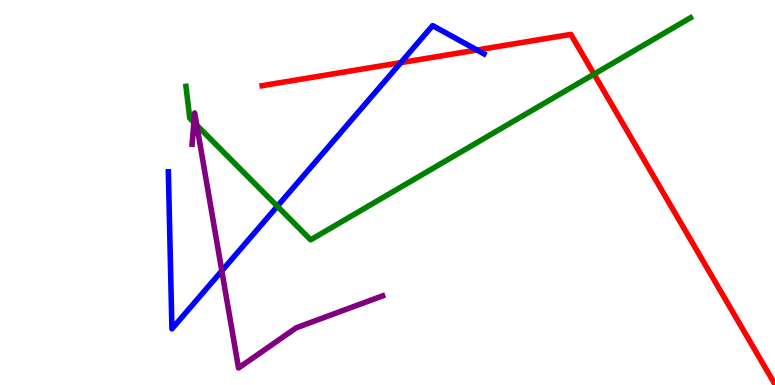[{'lines': ['blue', 'red'], 'intersections': [{'x': 5.17, 'y': 8.37}, {'x': 6.15, 'y': 8.7}]}, {'lines': ['green', 'red'], 'intersections': [{'x': 7.66, 'y': 8.07}]}, {'lines': ['purple', 'red'], 'intersections': []}, {'lines': ['blue', 'green'], 'intersections': [{'x': 3.58, 'y': 4.64}]}, {'lines': ['blue', 'purple'], 'intersections': [{'x': 2.86, 'y': 2.97}]}, {'lines': ['green', 'purple'], 'intersections': [{'x': 2.5, 'y': 6.82}, {'x': 2.54, 'y': 6.75}]}]